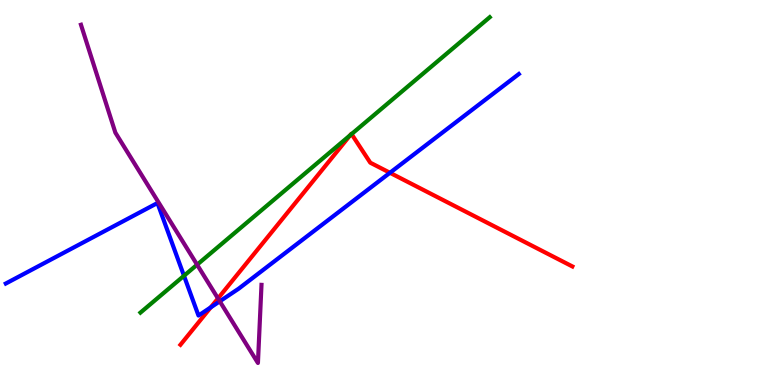[{'lines': ['blue', 'red'], 'intersections': [{'x': 2.72, 'y': 2.02}, {'x': 5.03, 'y': 5.51}]}, {'lines': ['green', 'red'], 'intersections': [{'x': 4.52, 'y': 6.49}, {'x': 4.54, 'y': 6.52}]}, {'lines': ['purple', 'red'], 'intersections': [{'x': 2.81, 'y': 2.25}]}, {'lines': ['blue', 'green'], 'intersections': [{'x': 2.37, 'y': 2.84}]}, {'lines': ['blue', 'purple'], 'intersections': [{'x': 2.84, 'y': 2.17}]}, {'lines': ['green', 'purple'], 'intersections': [{'x': 2.54, 'y': 3.12}]}]